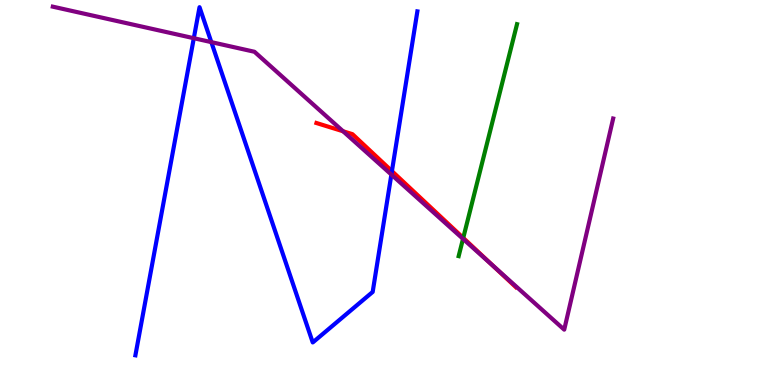[{'lines': ['blue', 'red'], 'intersections': [{'x': 5.06, 'y': 5.55}]}, {'lines': ['green', 'red'], 'intersections': [{'x': 5.98, 'y': 3.82}]}, {'lines': ['purple', 'red'], 'intersections': [{'x': 4.43, 'y': 6.59}, {'x': 6.36, 'y': 3.1}]}, {'lines': ['blue', 'green'], 'intersections': []}, {'lines': ['blue', 'purple'], 'intersections': [{'x': 2.5, 'y': 9.01}, {'x': 2.73, 'y': 8.91}, {'x': 5.05, 'y': 5.47}]}, {'lines': ['green', 'purple'], 'intersections': [{'x': 5.97, 'y': 3.8}]}]